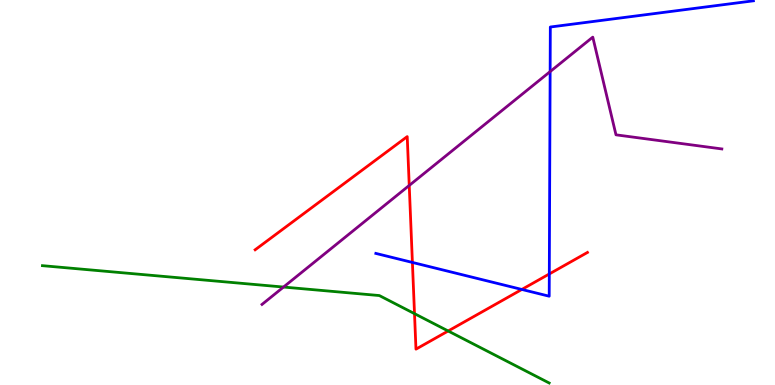[{'lines': ['blue', 'red'], 'intersections': [{'x': 5.32, 'y': 3.18}, {'x': 6.73, 'y': 2.48}, {'x': 7.09, 'y': 2.88}]}, {'lines': ['green', 'red'], 'intersections': [{'x': 5.35, 'y': 1.85}, {'x': 5.78, 'y': 1.4}]}, {'lines': ['purple', 'red'], 'intersections': [{'x': 5.28, 'y': 5.18}]}, {'lines': ['blue', 'green'], 'intersections': []}, {'lines': ['blue', 'purple'], 'intersections': [{'x': 7.1, 'y': 8.14}]}, {'lines': ['green', 'purple'], 'intersections': [{'x': 3.66, 'y': 2.54}]}]